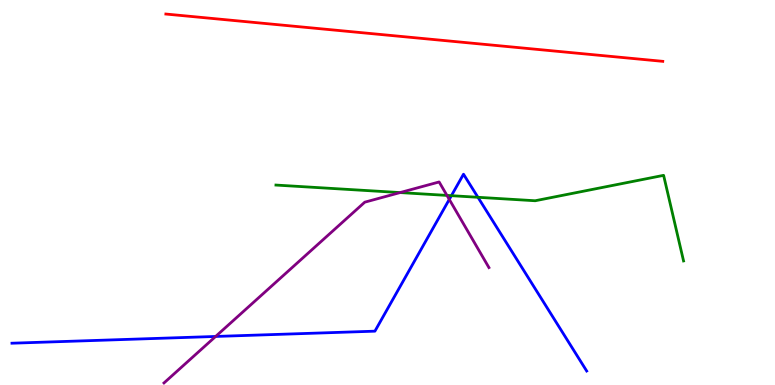[{'lines': ['blue', 'red'], 'intersections': []}, {'lines': ['green', 'red'], 'intersections': []}, {'lines': ['purple', 'red'], 'intersections': []}, {'lines': ['blue', 'green'], 'intersections': [{'x': 5.82, 'y': 4.92}, {'x': 6.17, 'y': 4.88}]}, {'lines': ['blue', 'purple'], 'intersections': [{'x': 2.78, 'y': 1.26}, {'x': 5.8, 'y': 4.82}]}, {'lines': ['green', 'purple'], 'intersections': [{'x': 5.16, 'y': 5.0}, {'x': 5.77, 'y': 4.92}]}]